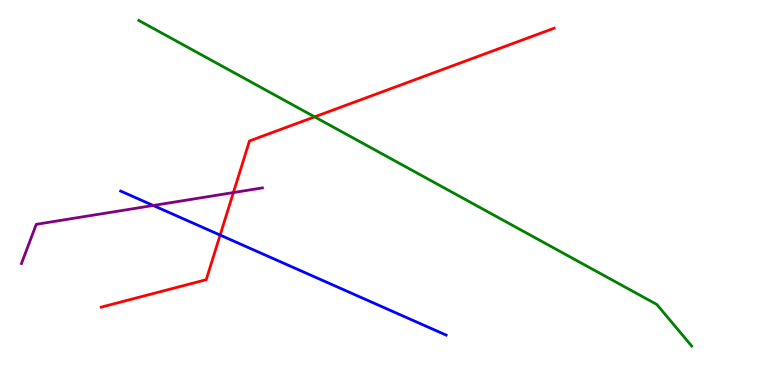[{'lines': ['blue', 'red'], 'intersections': [{'x': 2.84, 'y': 3.89}]}, {'lines': ['green', 'red'], 'intersections': [{'x': 4.06, 'y': 6.96}]}, {'lines': ['purple', 'red'], 'intersections': [{'x': 3.01, 'y': 5.0}]}, {'lines': ['blue', 'green'], 'intersections': []}, {'lines': ['blue', 'purple'], 'intersections': [{'x': 1.98, 'y': 4.66}]}, {'lines': ['green', 'purple'], 'intersections': []}]